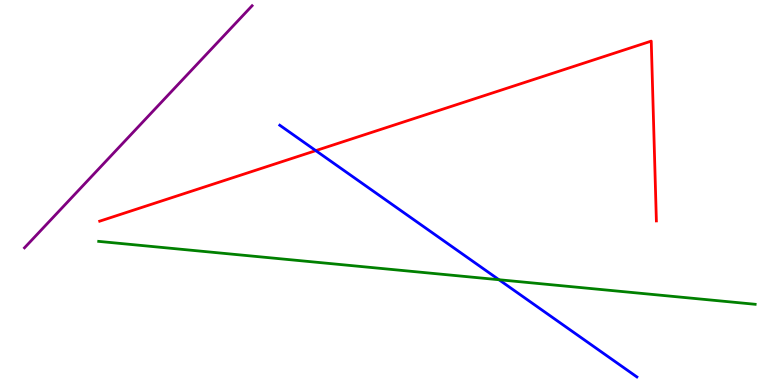[{'lines': ['blue', 'red'], 'intersections': [{'x': 4.07, 'y': 6.09}]}, {'lines': ['green', 'red'], 'intersections': []}, {'lines': ['purple', 'red'], 'intersections': []}, {'lines': ['blue', 'green'], 'intersections': [{'x': 6.44, 'y': 2.73}]}, {'lines': ['blue', 'purple'], 'intersections': []}, {'lines': ['green', 'purple'], 'intersections': []}]